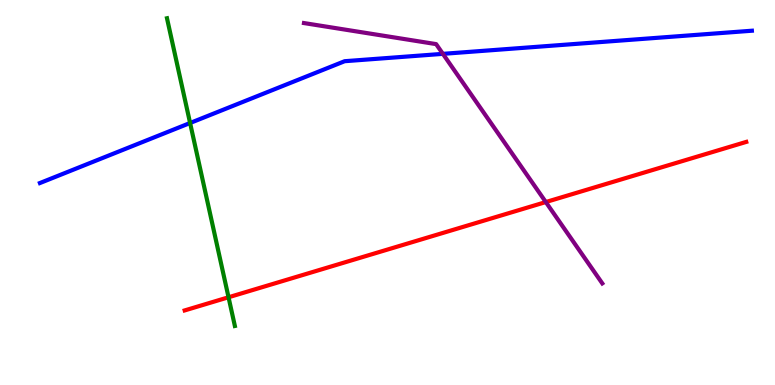[{'lines': ['blue', 'red'], 'intersections': []}, {'lines': ['green', 'red'], 'intersections': [{'x': 2.95, 'y': 2.28}]}, {'lines': ['purple', 'red'], 'intersections': [{'x': 7.04, 'y': 4.75}]}, {'lines': ['blue', 'green'], 'intersections': [{'x': 2.45, 'y': 6.81}]}, {'lines': ['blue', 'purple'], 'intersections': [{'x': 5.71, 'y': 8.6}]}, {'lines': ['green', 'purple'], 'intersections': []}]